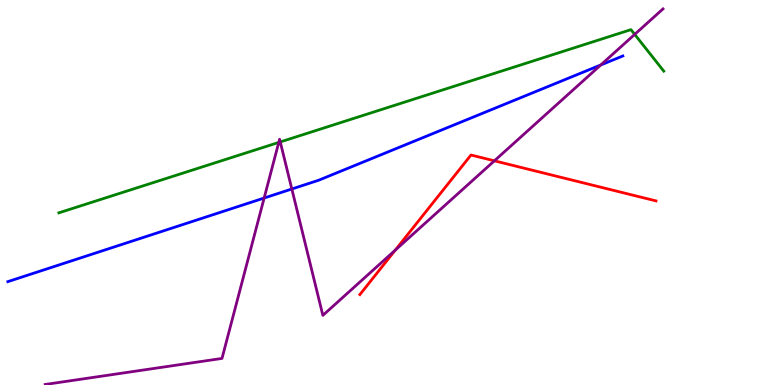[{'lines': ['blue', 'red'], 'intersections': []}, {'lines': ['green', 'red'], 'intersections': []}, {'lines': ['purple', 'red'], 'intersections': [{'x': 5.1, 'y': 3.5}, {'x': 6.38, 'y': 5.82}]}, {'lines': ['blue', 'green'], 'intersections': []}, {'lines': ['blue', 'purple'], 'intersections': [{'x': 3.41, 'y': 4.86}, {'x': 3.77, 'y': 5.09}, {'x': 7.75, 'y': 8.31}]}, {'lines': ['green', 'purple'], 'intersections': [{'x': 3.6, 'y': 6.3}, {'x': 3.62, 'y': 6.31}, {'x': 8.19, 'y': 9.11}]}]